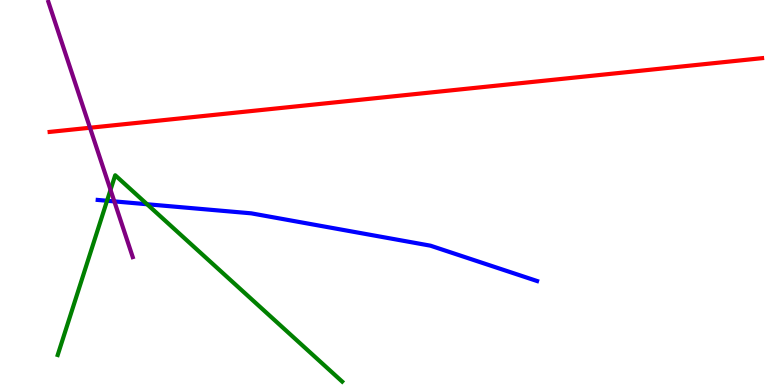[{'lines': ['blue', 'red'], 'intersections': []}, {'lines': ['green', 'red'], 'intersections': []}, {'lines': ['purple', 'red'], 'intersections': [{'x': 1.16, 'y': 6.68}]}, {'lines': ['blue', 'green'], 'intersections': [{'x': 1.38, 'y': 4.79}, {'x': 1.9, 'y': 4.69}]}, {'lines': ['blue', 'purple'], 'intersections': [{'x': 1.48, 'y': 4.77}]}, {'lines': ['green', 'purple'], 'intersections': [{'x': 1.43, 'y': 5.07}]}]